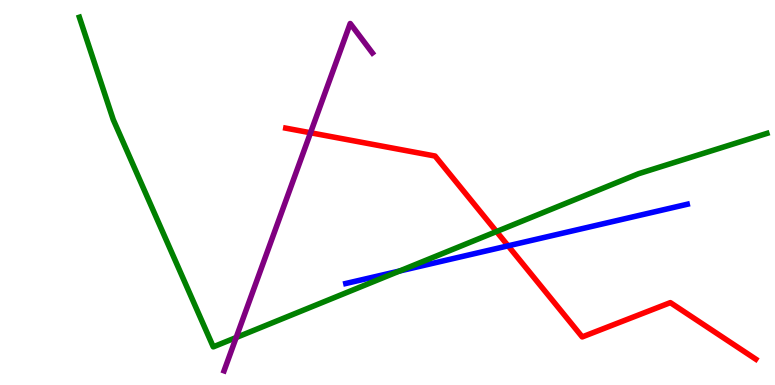[{'lines': ['blue', 'red'], 'intersections': [{'x': 6.56, 'y': 3.61}]}, {'lines': ['green', 'red'], 'intersections': [{'x': 6.41, 'y': 3.99}]}, {'lines': ['purple', 'red'], 'intersections': [{'x': 4.01, 'y': 6.55}]}, {'lines': ['blue', 'green'], 'intersections': [{'x': 5.16, 'y': 2.96}]}, {'lines': ['blue', 'purple'], 'intersections': []}, {'lines': ['green', 'purple'], 'intersections': [{'x': 3.05, 'y': 1.23}]}]